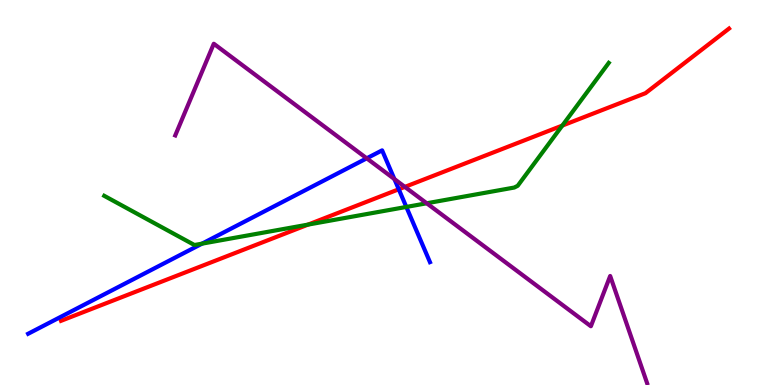[{'lines': ['blue', 'red'], 'intersections': [{'x': 5.15, 'y': 5.08}]}, {'lines': ['green', 'red'], 'intersections': [{'x': 3.97, 'y': 4.17}, {'x': 7.26, 'y': 6.74}]}, {'lines': ['purple', 'red'], 'intersections': [{'x': 5.22, 'y': 5.15}]}, {'lines': ['blue', 'green'], 'intersections': [{'x': 2.61, 'y': 3.67}, {'x': 5.24, 'y': 4.62}]}, {'lines': ['blue', 'purple'], 'intersections': [{'x': 4.73, 'y': 5.89}, {'x': 5.09, 'y': 5.35}]}, {'lines': ['green', 'purple'], 'intersections': [{'x': 5.51, 'y': 4.72}]}]